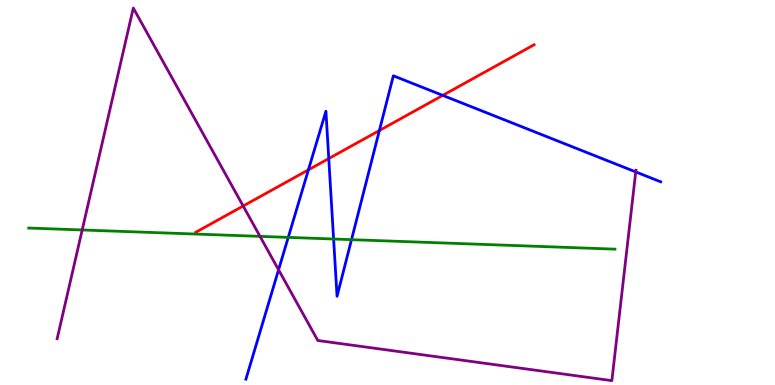[{'lines': ['blue', 'red'], 'intersections': [{'x': 3.98, 'y': 5.59}, {'x': 4.24, 'y': 5.88}, {'x': 4.9, 'y': 6.61}, {'x': 5.71, 'y': 7.52}]}, {'lines': ['green', 'red'], 'intersections': []}, {'lines': ['purple', 'red'], 'intersections': [{'x': 3.14, 'y': 4.65}]}, {'lines': ['blue', 'green'], 'intersections': [{'x': 3.72, 'y': 3.83}, {'x': 4.3, 'y': 3.79}, {'x': 4.54, 'y': 3.78}]}, {'lines': ['blue', 'purple'], 'intersections': [{'x': 3.59, 'y': 2.99}, {'x': 8.2, 'y': 5.53}]}, {'lines': ['green', 'purple'], 'intersections': [{'x': 1.06, 'y': 4.03}, {'x': 3.36, 'y': 3.86}]}]